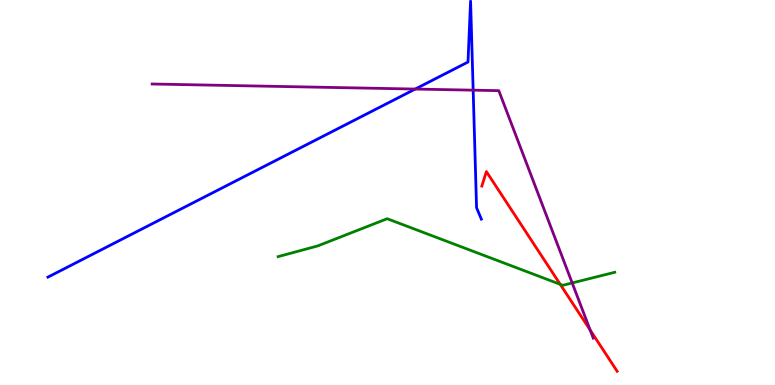[{'lines': ['blue', 'red'], 'intersections': []}, {'lines': ['green', 'red'], 'intersections': [{'x': 7.23, 'y': 2.62}]}, {'lines': ['purple', 'red'], 'intersections': [{'x': 7.62, 'y': 1.43}]}, {'lines': ['blue', 'green'], 'intersections': []}, {'lines': ['blue', 'purple'], 'intersections': [{'x': 5.36, 'y': 7.69}, {'x': 6.11, 'y': 7.66}]}, {'lines': ['green', 'purple'], 'intersections': [{'x': 7.38, 'y': 2.65}]}]